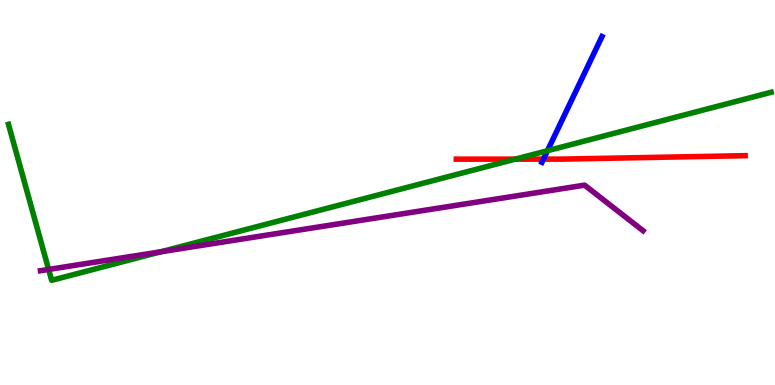[{'lines': ['blue', 'red'], 'intersections': [{'x': 7.01, 'y': 5.87}]}, {'lines': ['green', 'red'], 'intersections': [{'x': 6.65, 'y': 5.87}]}, {'lines': ['purple', 'red'], 'intersections': []}, {'lines': ['blue', 'green'], 'intersections': [{'x': 7.06, 'y': 6.08}]}, {'lines': ['blue', 'purple'], 'intersections': []}, {'lines': ['green', 'purple'], 'intersections': [{'x': 0.627, 'y': 3.0}, {'x': 2.07, 'y': 3.46}]}]